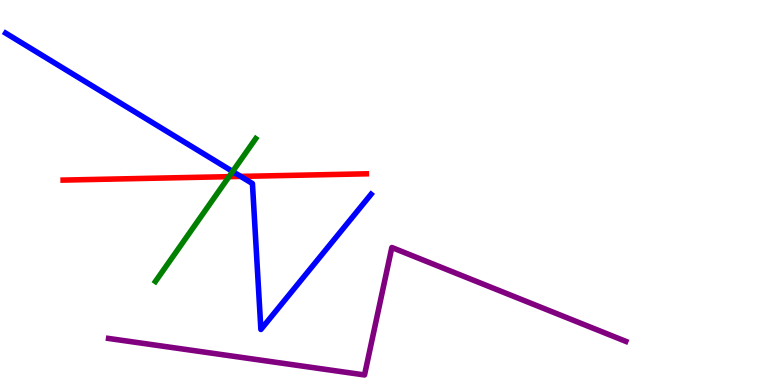[{'lines': ['blue', 'red'], 'intersections': [{'x': 3.11, 'y': 5.42}]}, {'lines': ['green', 'red'], 'intersections': [{'x': 2.96, 'y': 5.41}]}, {'lines': ['purple', 'red'], 'intersections': []}, {'lines': ['blue', 'green'], 'intersections': [{'x': 3.0, 'y': 5.55}]}, {'lines': ['blue', 'purple'], 'intersections': []}, {'lines': ['green', 'purple'], 'intersections': []}]